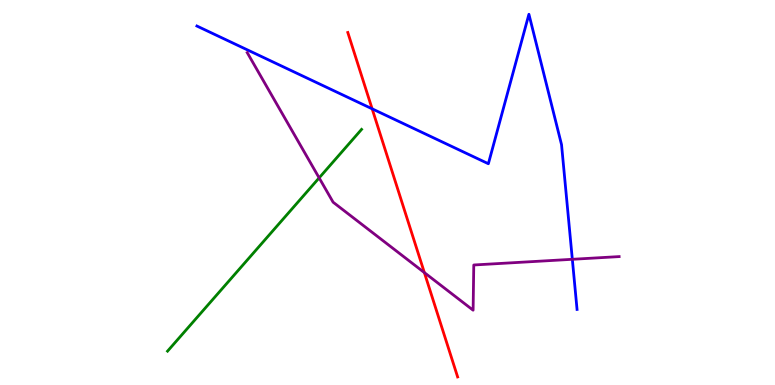[{'lines': ['blue', 'red'], 'intersections': [{'x': 4.8, 'y': 7.17}]}, {'lines': ['green', 'red'], 'intersections': []}, {'lines': ['purple', 'red'], 'intersections': [{'x': 5.48, 'y': 2.92}]}, {'lines': ['blue', 'green'], 'intersections': []}, {'lines': ['blue', 'purple'], 'intersections': [{'x': 7.38, 'y': 3.26}]}, {'lines': ['green', 'purple'], 'intersections': [{'x': 4.12, 'y': 5.38}]}]